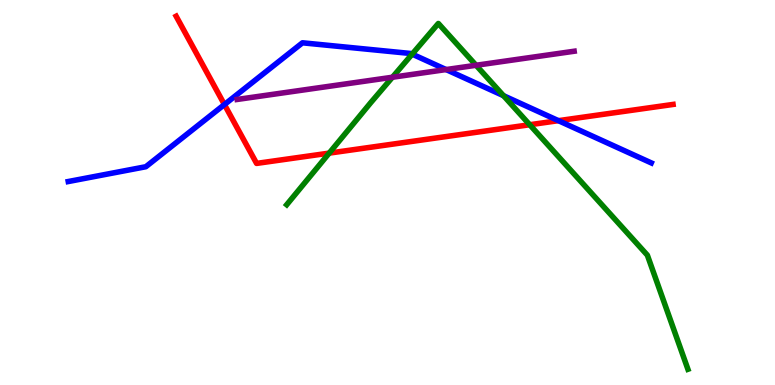[{'lines': ['blue', 'red'], 'intersections': [{'x': 2.9, 'y': 7.28}, {'x': 7.21, 'y': 6.87}]}, {'lines': ['green', 'red'], 'intersections': [{'x': 4.25, 'y': 6.02}, {'x': 6.83, 'y': 6.76}]}, {'lines': ['purple', 'red'], 'intersections': []}, {'lines': ['blue', 'green'], 'intersections': [{'x': 5.32, 'y': 8.59}, {'x': 6.5, 'y': 7.51}]}, {'lines': ['blue', 'purple'], 'intersections': [{'x': 5.76, 'y': 8.19}]}, {'lines': ['green', 'purple'], 'intersections': [{'x': 5.06, 'y': 7.99}, {'x': 6.14, 'y': 8.3}]}]